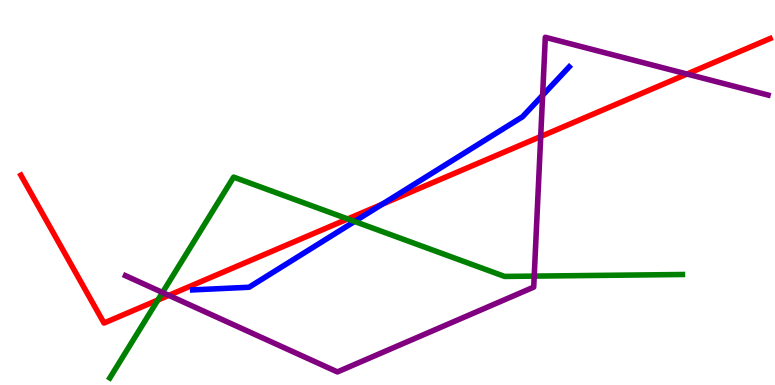[{'lines': ['blue', 'red'], 'intersections': [{'x': 4.93, 'y': 4.7}]}, {'lines': ['green', 'red'], 'intersections': [{'x': 2.04, 'y': 2.21}, {'x': 4.49, 'y': 4.31}]}, {'lines': ['purple', 'red'], 'intersections': [{'x': 2.18, 'y': 2.33}, {'x': 6.98, 'y': 6.45}, {'x': 8.86, 'y': 8.08}]}, {'lines': ['blue', 'green'], 'intersections': [{'x': 4.58, 'y': 4.25}]}, {'lines': ['blue', 'purple'], 'intersections': [{'x': 7.0, 'y': 7.53}]}, {'lines': ['green', 'purple'], 'intersections': [{'x': 2.1, 'y': 2.4}, {'x': 6.89, 'y': 2.83}]}]